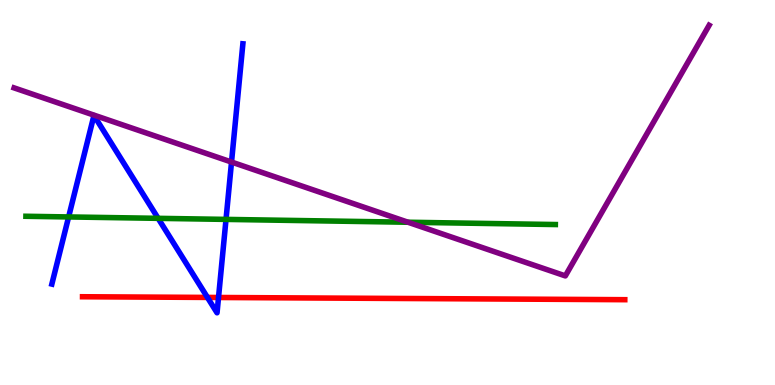[{'lines': ['blue', 'red'], 'intersections': [{'x': 2.68, 'y': 2.27}, {'x': 2.82, 'y': 2.27}]}, {'lines': ['green', 'red'], 'intersections': []}, {'lines': ['purple', 'red'], 'intersections': []}, {'lines': ['blue', 'green'], 'intersections': [{'x': 0.885, 'y': 4.37}, {'x': 2.04, 'y': 4.33}, {'x': 2.92, 'y': 4.3}]}, {'lines': ['blue', 'purple'], 'intersections': [{'x': 2.99, 'y': 5.79}]}, {'lines': ['green', 'purple'], 'intersections': [{'x': 5.26, 'y': 4.23}]}]